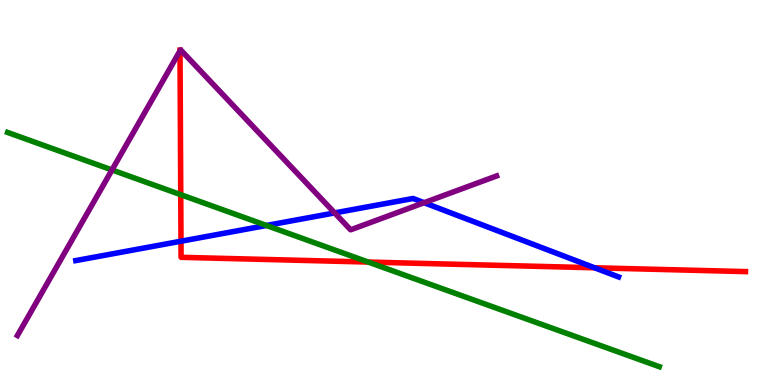[{'lines': ['blue', 'red'], 'intersections': [{'x': 2.34, 'y': 3.73}, {'x': 7.67, 'y': 3.04}]}, {'lines': ['green', 'red'], 'intersections': [{'x': 2.33, 'y': 4.94}, {'x': 4.75, 'y': 3.19}]}, {'lines': ['purple', 'red'], 'intersections': [{'x': 2.32, 'y': 8.68}]}, {'lines': ['blue', 'green'], 'intersections': [{'x': 3.44, 'y': 4.14}]}, {'lines': ['blue', 'purple'], 'intersections': [{'x': 4.32, 'y': 4.47}, {'x': 5.47, 'y': 4.73}]}, {'lines': ['green', 'purple'], 'intersections': [{'x': 1.44, 'y': 5.59}]}]